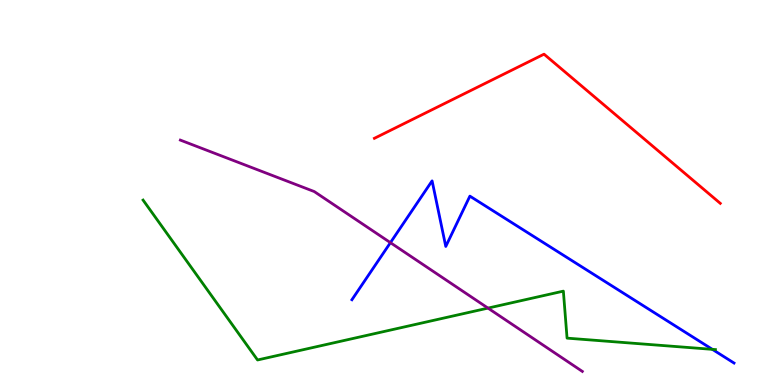[{'lines': ['blue', 'red'], 'intersections': []}, {'lines': ['green', 'red'], 'intersections': []}, {'lines': ['purple', 'red'], 'intersections': []}, {'lines': ['blue', 'green'], 'intersections': [{'x': 9.19, 'y': 0.926}]}, {'lines': ['blue', 'purple'], 'intersections': [{'x': 5.04, 'y': 3.7}]}, {'lines': ['green', 'purple'], 'intersections': [{'x': 6.3, 'y': 2.0}]}]